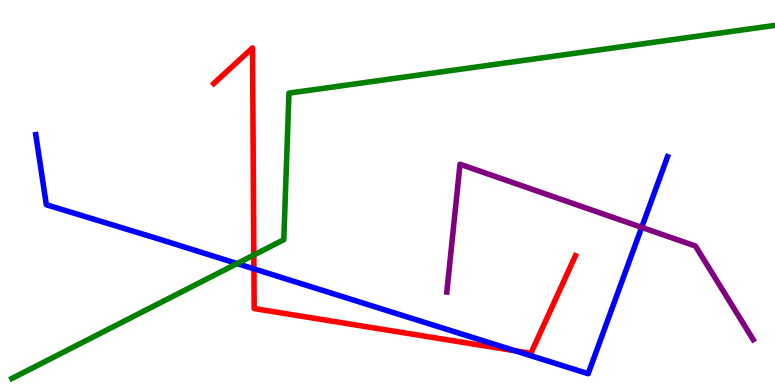[{'lines': ['blue', 'red'], 'intersections': [{'x': 3.28, 'y': 3.02}, {'x': 6.65, 'y': 0.888}]}, {'lines': ['green', 'red'], 'intersections': [{'x': 3.28, 'y': 3.38}]}, {'lines': ['purple', 'red'], 'intersections': []}, {'lines': ['blue', 'green'], 'intersections': [{'x': 3.06, 'y': 3.15}]}, {'lines': ['blue', 'purple'], 'intersections': [{'x': 8.28, 'y': 4.09}]}, {'lines': ['green', 'purple'], 'intersections': []}]